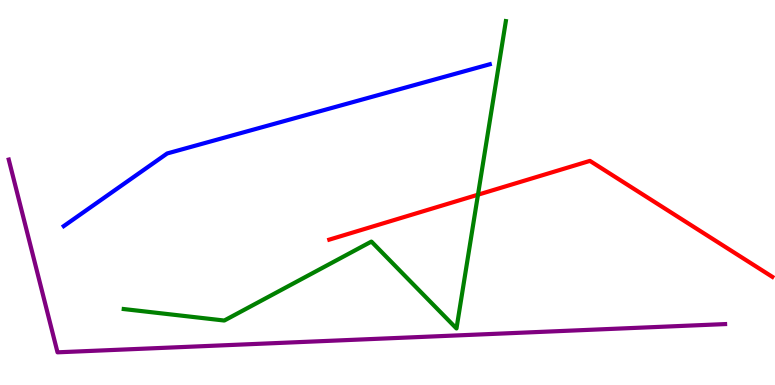[{'lines': ['blue', 'red'], 'intersections': []}, {'lines': ['green', 'red'], 'intersections': [{'x': 6.17, 'y': 4.94}]}, {'lines': ['purple', 'red'], 'intersections': []}, {'lines': ['blue', 'green'], 'intersections': []}, {'lines': ['blue', 'purple'], 'intersections': []}, {'lines': ['green', 'purple'], 'intersections': []}]